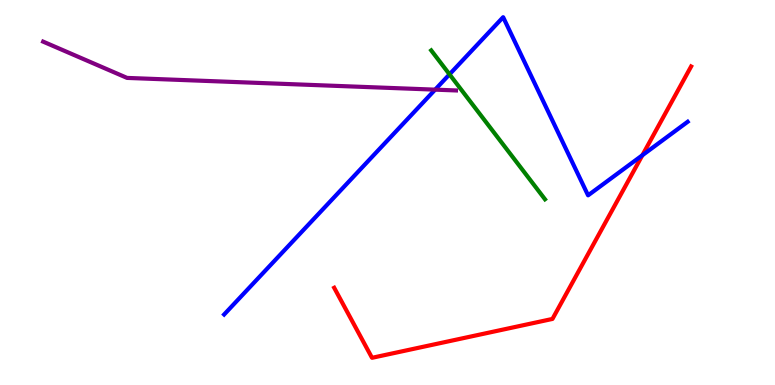[{'lines': ['blue', 'red'], 'intersections': [{'x': 8.29, 'y': 5.97}]}, {'lines': ['green', 'red'], 'intersections': []}, {'lines': ['purple', 'red'], 'intersections': []}, {'lines': ['blue', 'green'], 'intersections': [{'x': 5.8, 'y': 8.07}]}, {'lines': ['blue', 'purple'], 'intersections': [{'x': 5.61, 'y': 7.67}]}, {'lines': ['green', 'purple'], 'intersections': []}]